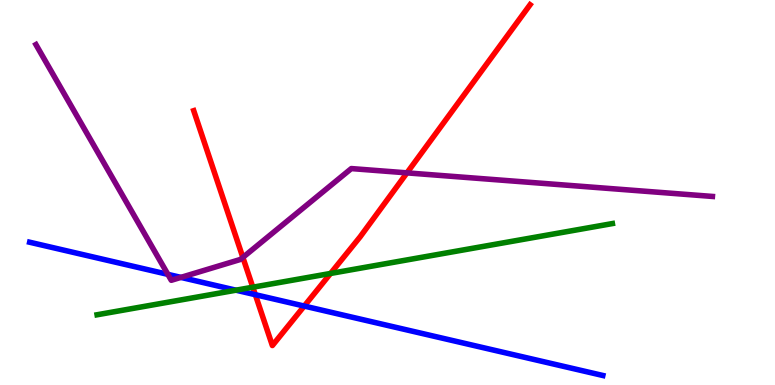[{'lines': ['blue', 'red'], 'intersections': [{'x': 3.29, 'y': 2.35}, {'x': 3.93, 'y': 2.05}]}, {'lines': ['green', 'red'], 'intersections': [{'x': 3.26, 'y': 2.54}, {'x': 4.27, 'y': 2.9}]}, {'lines': ['purple', 'red'], 'intersections': [{'x': 3.13, 'y': 3.31}, {'x': 5.25, 'y': 5.51}]}, {'lines': ['blue', 'green'], 'intersections': [{'x': 3.04, 'y': 2.46}]}, {'lines': ['blue', 'purple'], 'intersections': [{'x': 2.17, 'y': 2.87}, {'x': 2.33, 'y': 2.8}]}, {'lines': ['green', 'purple'], 'intersections': []}]